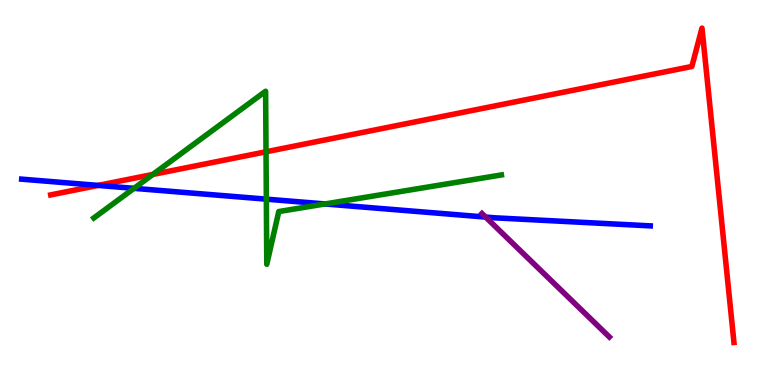[{'lines': ['blue', 'red'], 'intersections': [{'x': 1.27, 'y': 5.18}]}, {'lines': ['green', 'red'], 'intersections': [{'x': 1.97, 'y': 5.47}, {'x': 3.43, 'y': 6.06}]}, {'lines': ['purple', 'red'], 'intersections': []}, {'lines': ['blue', 'green'], 'intersections': [{'x': 1.73, 'y': 5.11}, {'x': 3.44, 'y': 4.83}, {'x': 4.19, 'y': 4.7}]}, {'lines': ['blue', 'purple'], 'intersections': [{'x': 6.27, 'y': 4.36}]}, {'lines': ['green', 'purple'], 'intersections': []}]